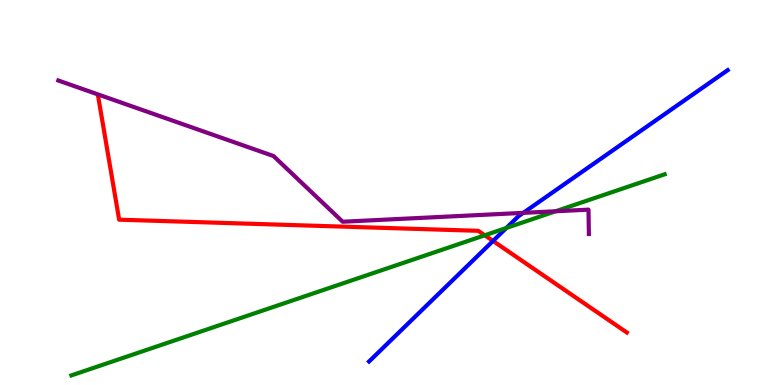[{'lines': ['blue', 'red'], 'intersections': [{'x': 6.36, 'y': 3.74}]}, {'lines': ['green', 'red'], 'intersections': [{'x': 6.26, 'y': 3.89}]}, {'lines': ['purple', 'red'], 'intersections': []}, {'lines': ['blue', 'green'], 'intersections': [{'x': 6.53, 'y': 4.08}]}, {'lines': ['blue', 'purple'], 'intersections': [{'x': 6.75, 'y': 4.47}]}, {'lines': ['green', 'purple'], 'intersections': [{'x': 7.17, 'y': 4.51}]}]